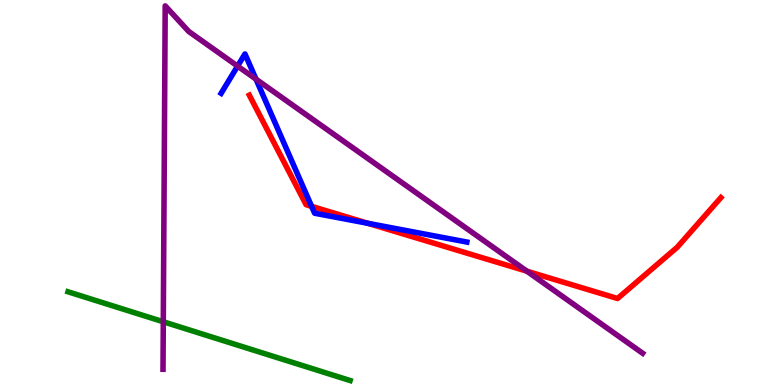[{'lines': ['blue', 'red'], 'intersections': [{'x': 4.02, 'y': 4.64}, {'x': 4.75, 'y': 4.2}]}, {'lines': ['green', 'red'], 'intersections': []}, {'lines': ['purple', 'red'], 'intersections': [{'x': 6.8, 'y': 2.96}]}, {'lines': ['blue', 'green'], 'intersections': []}, {'lines': ['blue', 'purple'], 'intersections': [{'x': 3.07, 'y': 8.28}, {'x': 3.3, 'y': 7.94}]}, {'lines': ['green', 'purple'], 'intersections': [{'x': 2.11, 'y': 1.64}]}]